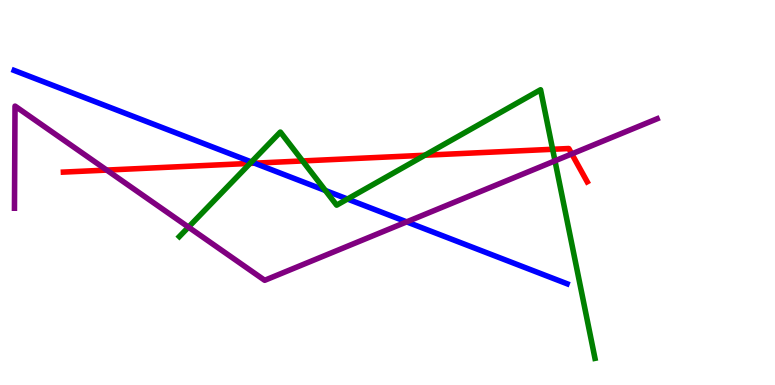[{'lines': ['blue', 'red'], 'intersections': [{'x': 3.28, 'y': 5.76}]}, {'lines': ['green', 'red'], 'intersections': [{'x': 3.23, 'y': 5.76}, {'x': 3.9, 'y': 5.82}, {'x': 5.48, 'y': 5.97}, {'x': 7.13, 'y': 6.12}]}, {'lines': ['purple', 'red'], 'intersections': [{'x': 1.38, 'y': 5.58}, {'x': 7.38, 'y': 6.0}]}, {'lines': ['blue', 'green'], 'intersections': [{'x': 3.24, 'y': 5.79}, {'x': 4.2, 'y': 5.05}, {'x': 4.48, 'y': 4.83}]}, {'lines': ['blue', 'purple'], 'intersections': [{'x': 5.25, 'y': 4.24}]}, {'lines': ['green', 'purple'], 'intersections': [{'x': 2.43, 'y': 4.1}, {'x': 7.16, 'y': 5.82}]}]